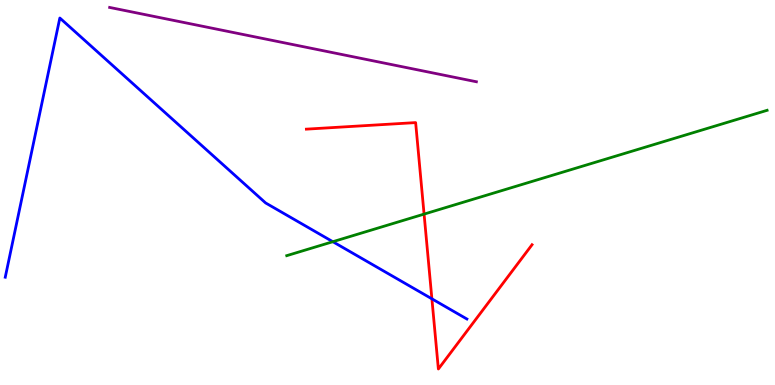[{'lines': ['blue', 'red'], 'intersections': [{'x': 5.57, 'y': 2.24}]}, {'lines': ['green', 'red'], 'intersections': [{'x': 5.47, 'y': 4.44}]}, {'lines': ['purple', 'red'], 'intersections': []}, {'lines': ['blue', 'green'], 'intersections': [{'x': 4.29, 'y': 3.72}]}, {'lines': ['blue', 'purple'], 'intersections': []}, {'lines': ['green', 'purple'], 'intersections': []}]